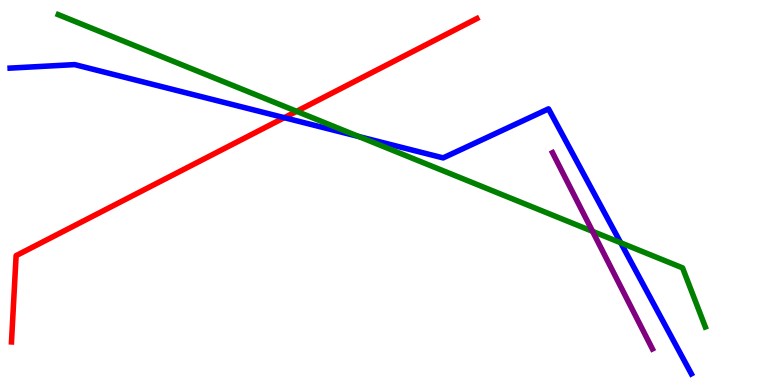[{'lines': ['blue', 'red'], 'intersections': [{'x': 3.67, 'y': 6.94}]}, {'lines': ['green', 'red'], 'intersections': [{'x': 3.83, 'y': 7.11}]}, {'lines': ['purple', 'red'], 'intersections': []}, {'lines': ['blue', 'green'], 'intersections': [{'x': 4.63, 'y': 6.45}, {'x': 8.01, 'y': 3.69}]}, {'lines': ['blue', 'purple'], 'intersections': []}, {'lines': ['green', 'purple'], 'intersections': [{'x': 7.65, 'y': 3.99}]}]